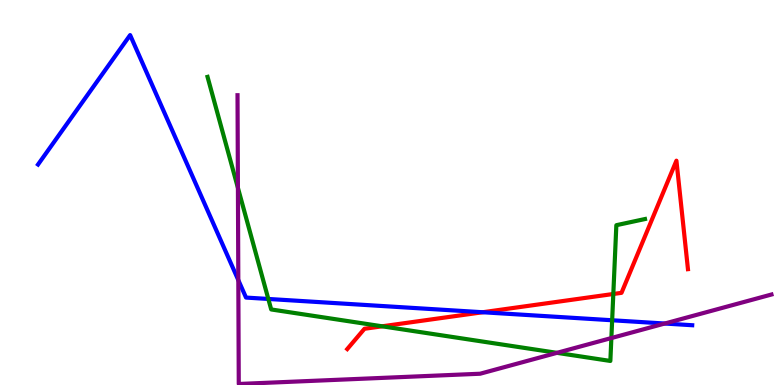[{'lines': ['blue', 'red'], 'intersections': [{'x': 6.23, 'y': 1.89}]}, {'lines': ['green', 'red'], 'intersections': [{'x': 4.93, 'y': 1.52}, {'x': 7.91, 'y': 2.36}]}, {'lines': ['purple', 'red'], 'intersections': []}, {'lines': ['blue', 'green'], 'intersections': [{'x': 3.46, 'y': 2.23}, {'x': 7.9, 'y': 1.68}]}, {'lines': ['blue', 'purple'], 'intersections': [{'x': 3.08, 'y': 2.72}, {'x': 8.58, 'y': 1.6}]}, {'lines': ['green', 'purple'], 'intersections': [{'x': 3.07, 'y': 5.12}, {'x': 7.19, 'y': 0.835}, {'x': 7.89, 'y': 1.22}]}]